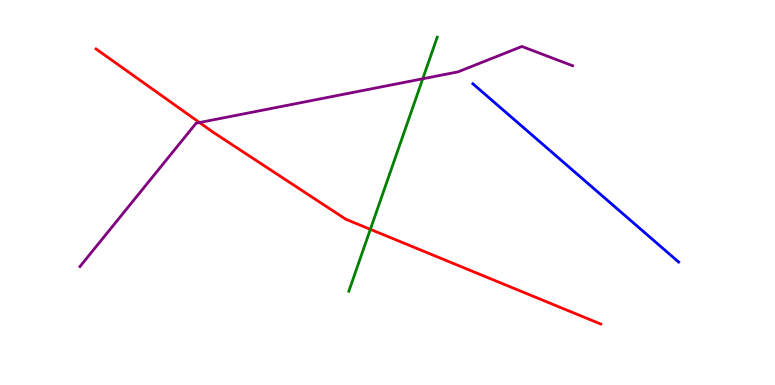[{'lines': ['blue', 'red'], 'intersections': []}, {'lines': ['green', 'red'], 'intersections': [{'x': 4.78, 'y': 4.04}]}, {'lines': ['purple', 'red'], 'intersections': [{'x': 2.57, 'y': 6.82}]}, {'lines': ['blue', 'green'], 'intersections': []}, {'lines': ['blue', 'purple'], 'intersections': []}, {'lines': ['green', 'purple'], 'intersections': [{'x': 5.45, 'y': 7.95}]}]